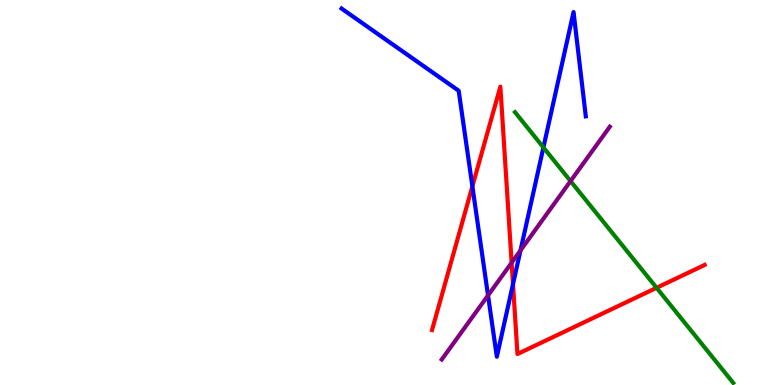[{'lines': ['blue', 'red'], 'intersections': [{'x': 6.1, 'y': 5.16}, {'x': 6.62, 'y': 2.62}]}, {'lines': ['green', 'red'], 'intersections': [{'x': 8.47, 'y': 2.52}]}, {'lines': ['purple', 'red'], 'intersections': [{'x': 6.6, 'y': 3.18}]}, {'lines': ['blue', 'green'], 'intersections': [{'x': 7.01, 'y': 6.17}]}, {'lines': ['blue', 'purple'], 'intersections': [{'x': 6.3, 'y': 2.33}, {'x': 6.72, 'y': 3.5}]}, {'lines': ['green', 'purple'], 'intersections': [{'x': 7.36, 'y': 5.3}]}]